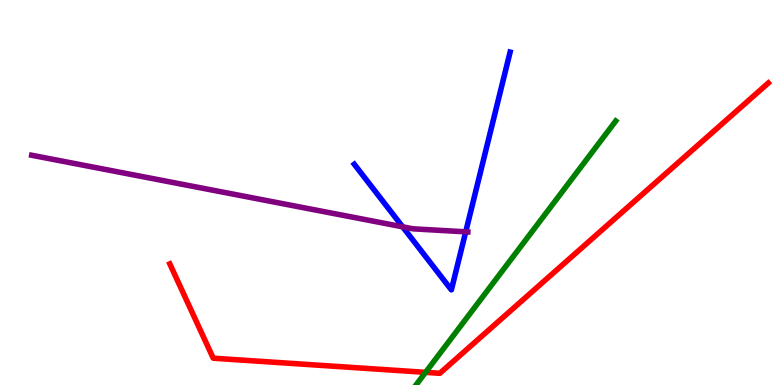[{'lines': ['blue', 'red'], 'intersections': []}, {'lines': ['green', 'red'], 'intersections': [{'x': 5.49, 'y': 0.328}]}, {'lines': ['purple', 'red'], 'intersections': []}, {'lines': ['blue', 'green'], 'intersections': []}, {'lines': ['blue', 'purple'], 'intersections': [{'x': 5.2, 'y': 4.11}, {'x': 6.01, 'y': 3.98}]}, {'lines': ['green', 'purple'], 'intersections': []}]